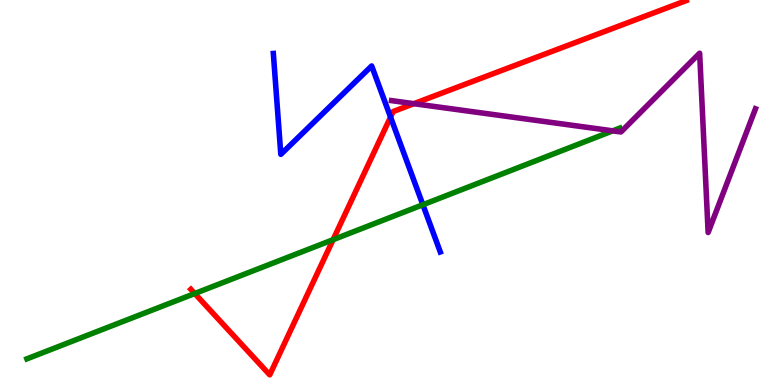[{'lines': ['blue', 'red'], 'intersections': [{'x': 5.04, 'y': 6.96}]}, {'lines': ['green', 'red'], 'intersections': [{'x': 2.51, 'y': 2.38}, {'x': 4.3, 'y': 3.77}]}, {'lines': ['purple', 'red'], 'intersections': [{'x': 5.34, 'y': 7.31}]}, {'lines': ['blue', 'green'], 'intersections': [{'x': 5.46, 'y': 4.68}]}, {'lines': ['blue', 'purple'], 'intersections': []}, {'lines': ['green', 'purple'], 'intersections': [{'x': 7.91, 'y': 6.6}]}]